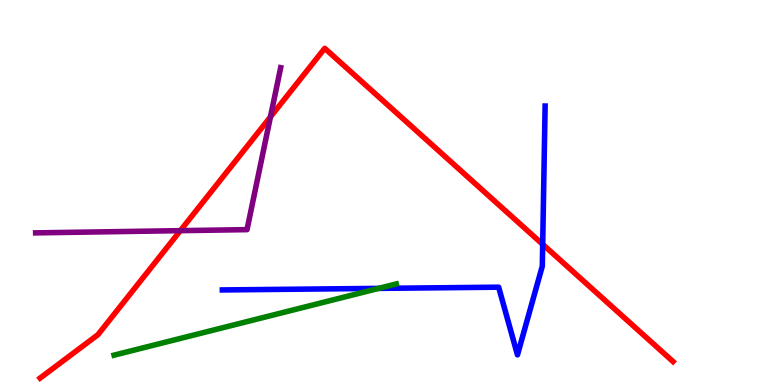[{'lines': ['blue', 'red'], 'intersections': [{'x': 7.0, 'y': 3.65}]}, {'lines': ['green', 'red'], 'intersections': []}, {'lines': ['purple', 'red'], 'intersections': [{'x': 2.33, 'y': 4.01}, {'x': 3.49, 'y': 6.96}]}, {'lines': ['blue', 'green'], 'intersections': [{'x': 4.89, 'y': 2.51}]}, {'lines': ['blue', 'purple'], 'intersections': []}, {'lines': ['green', 'purple'], 'intersections': []}]